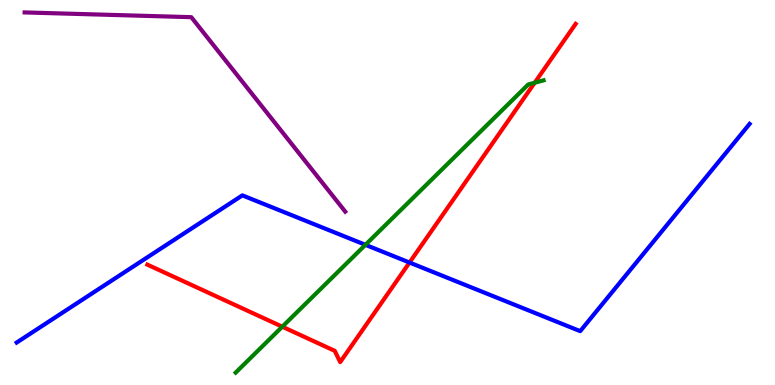[{'lines': ['blue', 'red'], 'intersections': [{'x': 5.28, 'y': 3.18}]}, {'lines': ['green', 'red'], 'intersections': [{'x': 3.64, 'y': 1.51}, {'x': 6.9, 'y': 7.85}]}, {'lines': ['purple', 'red'], 'intersections': []}, {'lines': ['blue', 'green'], 'intersections': [{'x': 4.72, 'y': 3.64}]}, {'lines': ['blue', 'purple'], 'intersections': []}, {'lines': ['green', 'purple'], 'intersections': []}]